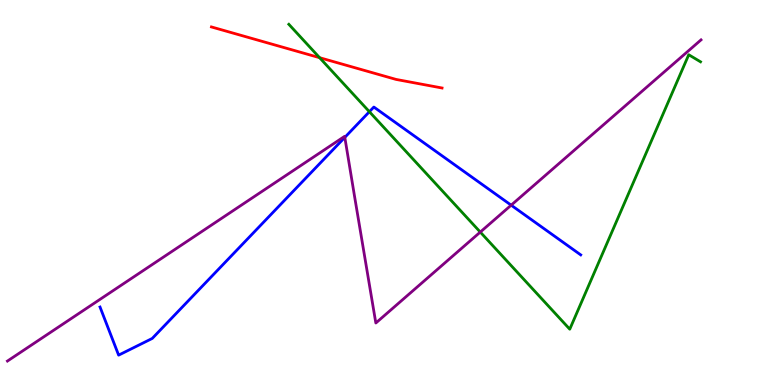[{'lines': ['blue', 'red'], 'intersections': []}, {'lines': ['green', 'red'], 'intersections': [{'x': 4.12, 'y': 8.5}]}, {'lines': ['purple', 'red'], 'intersections': []}, {'lines': ['blue', 'green'], 'intersections': [{'x': 4.77, 'y': 7.1}]}, {'lines': ['blue', 'purple'], 'intersections': [{'x': 4.45, 'y': 6.43}, {'x': 6.6, 'y': 4.67}]}, {'lines': ['green', 'purple'], 'intersections': [{'x': 6.2, 'y': 3.97}]}]